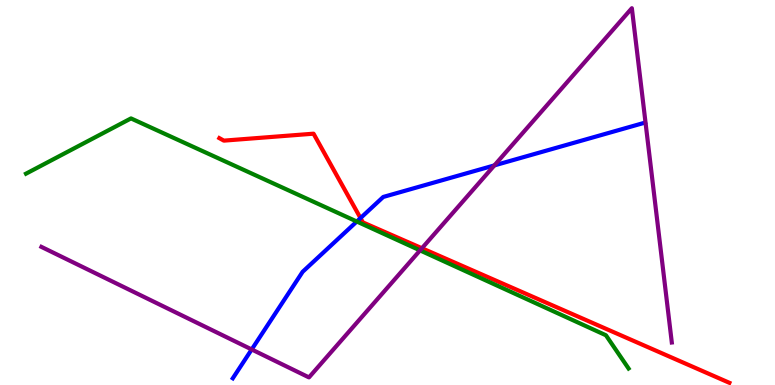[{'lines': ['blue', 'red'], 'intersections': [{'x': 4.65, 'y': 4.34}]}, {'lines': ['green', 'red'], 'intersections': []}, {'lines': ['purple', 'red'], 'intersections': [{'x': 5.44, 'y': 3.55}]}, {'lines': ['blue', 'green'], 'intersections': [{'x': 4.6, 'y': 4.25}]}, {'lines': ['blue', 'purple'], 'intersections': [{'x': 3.25, 'y': 0.923}, {'x': 6.38, 'y': 5.7}]}, {'lines': ['green', 'purple'], 'intersections': [{'x': 5.42, 'y': 3.5}]}]